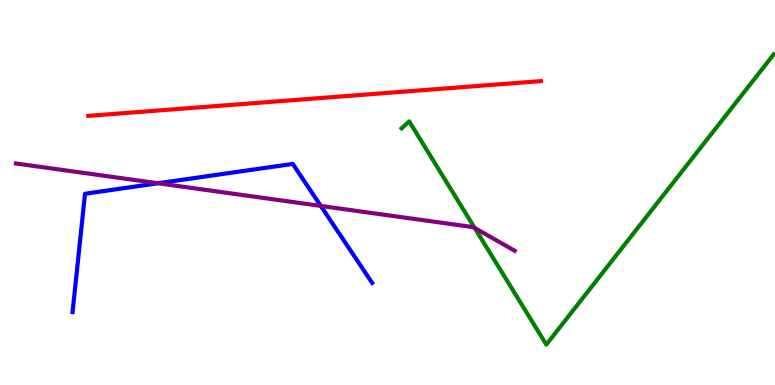[{'lines': ['blue', 'red'], 'intersections': []}, {'lines': ['green', 'red'], 'intersections': []}, {'lines': ['purple', 'red'], 'intersections': []}, {'lines': ['blue', 'green'], 'intersections': []}, {'lines': ['blue', 'purple'], 'intersections': [{'x': 2.04, 'y': 5.24}, {'x': 4.14, 'y': 4.65}]}, {'lines': ['green', 'purple'], 'intersections': [{'x': 6.12, 'y': 4.08}]}]